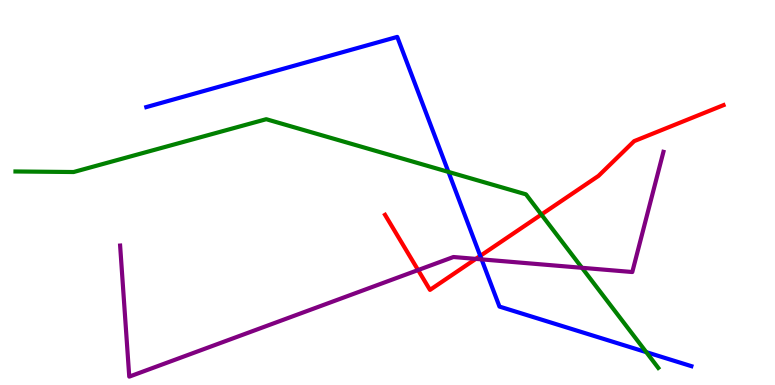[{'lines': ['blue', 'red'], 'intersections': [{'x': 6.2, 'y': 3.35}]}, {'lines': ['green', 'red'], 'intersections': [{'x': 6.99, 'y': 4.43}]}, {'lines': ['purple', 'red'], 'intersections': [{'x': 5.39, 'y': 2.99}, {'x': 6.14, 'y': 3.28}]}, {'lines': ['blue', 'green'], 'intersections': [{'x': 5.79, 'y': 5.53}, {'x': 8.34, 'y': 0.853}]}, {'lines': ['blue', 'purple'], 'intersections': [{'x': 6.21, 'y': 3.26}]}, {'lines': ['green', 'purple'], 'intersections': [{'x': 7.51, 'y': 3.04}]}]